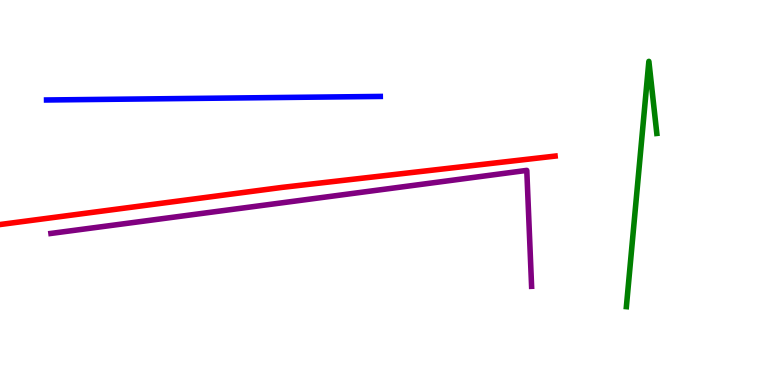[{'lines': ['blue', 'red'], 'intersections': []}, {'lines': ['green', 'red'], 'intersections': []}, {'lines': ['purple', 'red'], 'intersections': []}, {'lines': ['blue', 'green'], 'intersections': []}, {'lines': ['blue', 'purple'], 'intersections': []}, {'lines': ['green', 'purple'], 'intersections': []}]